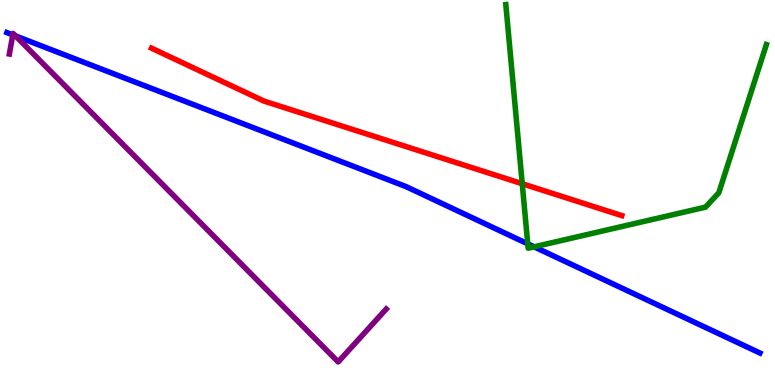[{'lines': ['blue', 'red'], 'intersections': []}, {'lines': ['green', 'red'], 'intersections': [{'x': 6.74, 'y': 5.23}]}, {'lines': ['purple', 'red'], 'intersections': []}, {'lines': ['blue', 'green'], 'intersections': [{'x': 6.81, 'y': 3.67}, {'x': 6.89, 'y': 3.59}]}, {'lines': ['blue', 'purple'], 'intersections': [{'x': 0.165, 'y': 9.09}, {'x': 0.2, 'y': 9.07}]}, {'lines': ['green', 'purple'], 'intersections': []}]